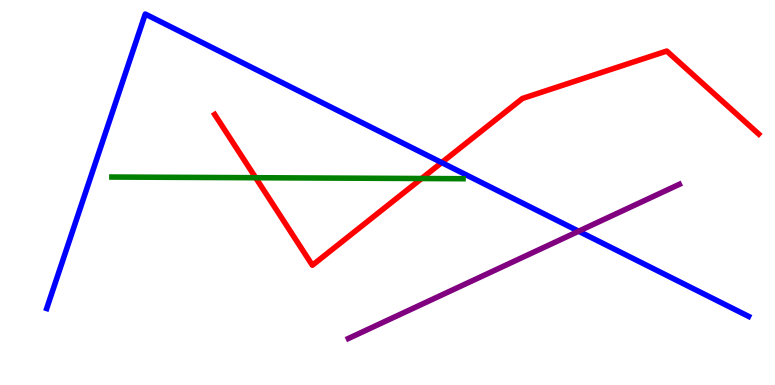[{'lines': ['blue', 'red'], 'intersections': [{'x': 5.7, 'y': 5.78}]}, {'lines': ['green', 'red'], 'intersections': [{'x': 3.3, 'y': 5.38}, {'x': 5.44, 'y': 5.36}]}, {'lines': ['purple', 'red'], 'intersections': []}, {'lines': ['blue', 'green'], 'intersections': []}, {'lines': ['blue', 'purple'], 'intersections': [{'x': 7.47, 'y': 3.99}]}, {'lines': ['green', 'purple'], 'intersections': []}]